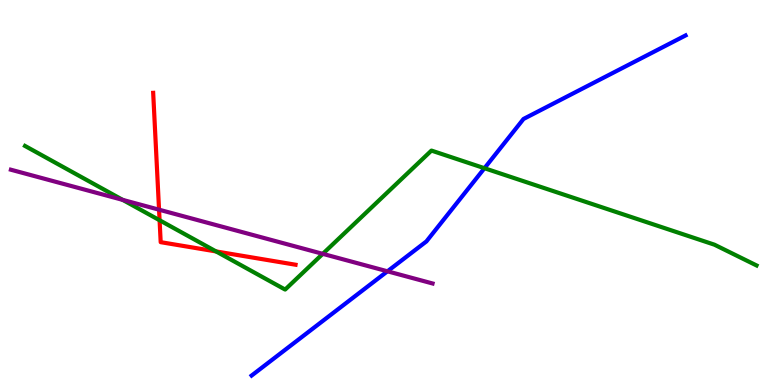[{'lines': ['blue', 'red'], 'intersections': []}, {'lines': ['green', 'red'], 'intersections': [{'x': 2.06, 'y': 4.28}, {'x': 2.79, 'y': 3.47}]}, {'lines': ['purple', 'red'], 'intersections': [{'x': 2.05, 'y': 4.55}]}, {'lines': ['blue', 'green'], 'intersections': [{'x': 6.25, 'y': 5.63}]}, {'lines': ['blue', 'purple'], 'intersections': [{'x': 5.0, 'y': 2.95}]}, {'lines': ['green', 'purple'], 'intersections': [{'x': 1.58, 'y': 4.81}, {'x': 4.16, 'y': 3.41}]}]